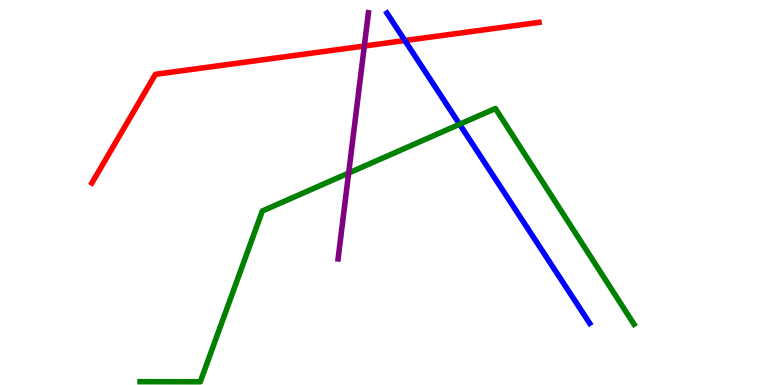[{'lines': ['blue', 'red'], 'intersections': [{'x': 5.22, 'y': 8.95}]}, {'lines': ['green', 'red'], 'intersections': []}, {'lines': ['purple', 'red'], 'intersections': [{'x': 4.7, 'y': 8.8}]}, {'lines': ['blue', 'green'], 'intersections': [{'x': 5.93, 'y': 6.77}]}, {'lines': ['blue', 'purple'], 'intersections': []}, {'lines': ['green', 'purple'], 'intersections': [{'x': 4.5, 'y': 5.51}]}]